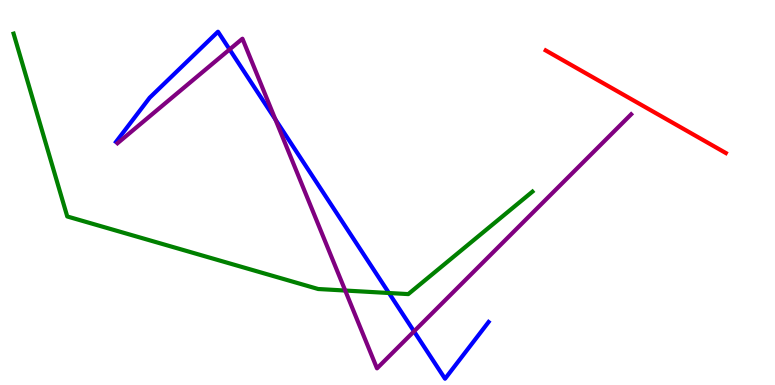[{'lines': ['blue', 'red'], 'intersections': []}, {'lines': ['green', 'red'], 'intersections': []}, {'lines': ['purple', 'red'], 'intersections': []}, {'lines': ['blue', 'green'], 'intersections': [{'x': 5.02, 'y': 2.39}]}, {'lines': ['blue', 'purple'], 'intersections': [{'x': 2.96, 'y': 8.72}, {'x': 3.55, 'y': 6.9}, {'x': 5.34, 'y': 1.39}]}, {'lines': ['green', 'purple'], 'intersections': [{'x': 4.45, 'y': 2.45}]}]